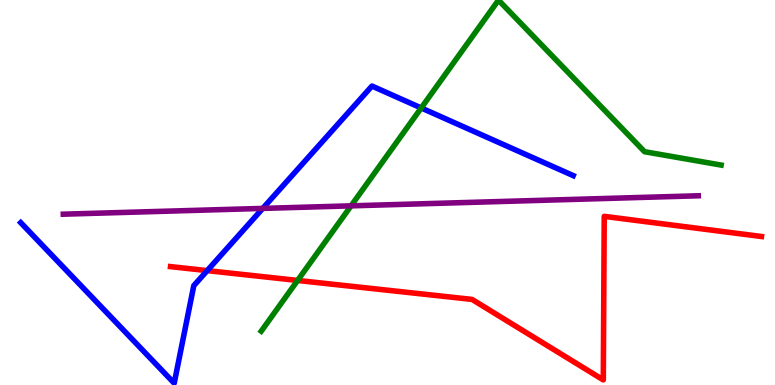[{'lines': ['blue', 'red'], 'intersections': [{'x': 2.67, 'y': 2.97}]}, {'lines': ['green', 'red'], 'intersections': [{'x': 3.84, 'y': 2.72}]}, {'lines': ['purple', 'red'], 'intersections': []}, {'lines': ['blue', 'green'], 'intersections': [{'x': 5.43, 'y': 7.2}]}, {'lines': ['blue', 'purple'], 'intersections': [{'x': 3.39, 'y': 4.59}]}, {'lines': ['green', 'purple'], 'intersections': [{'x': 4.53, 'y': 4.65}]}]